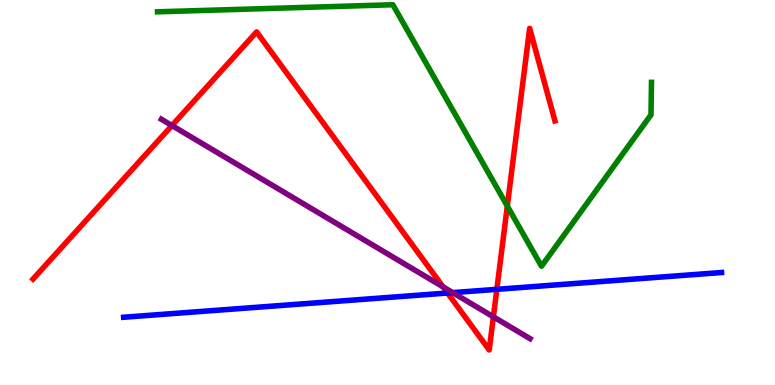[{'lines': ['blue', 'red'], 'intersections': [{'x': 5.78, 'y': 2.39}, {'x': 6.41, 'y': 2.48}]}, {'lines': ['green', 'red'], 'intersections': [{'x': 6.55, 'y': 4.65}]}, {'lines': ['purple', 'red'], 'intersections': [{'x': 2.22, 'y': 6.74}, {'x': 5.72, 'y': 2.55}, {'x': 6.37, 'y': 1.77}]}, {'lines': ['blue', 'green'], 'intersections': []}, {'lines': ['blue', 'purple'], 'intersections': [{'x': 5.84, 'y': 2.4}]}, {'lines': ['green', 'purple'], 'intersections': []}]